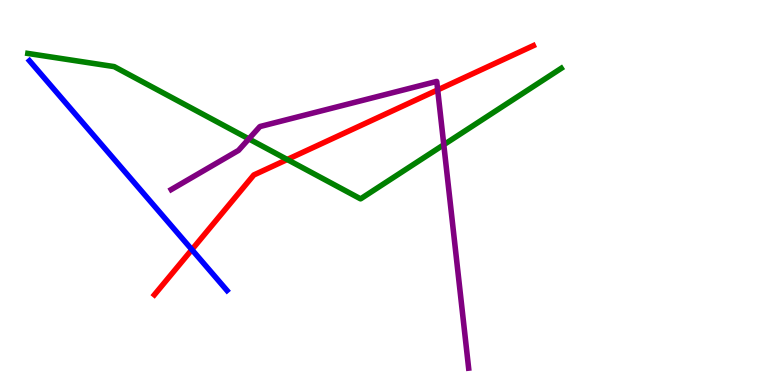[{'lines': ['blue', 'red'], 'intersections': [{'x': 2.48, 'y': 3.52}]}, {'lines': ['green', 'red'], 'intersections': [{'x': 3.71, 'y': 5.86}]}, {'lines': ['purple', 'red'], 'intersections': [{'x': 5.65, 'y': 7.66}]}, {'lines': ['blue', 'green'], 'intersections': []}, {'lines': ['blue', 'purple'], 'intersections': []}, {'lines': ['green', 'purple'], 'intersections': [{'x': 3.21, 'y': 6.39}, {'x': 5.73, 'y': 6.24}]}]